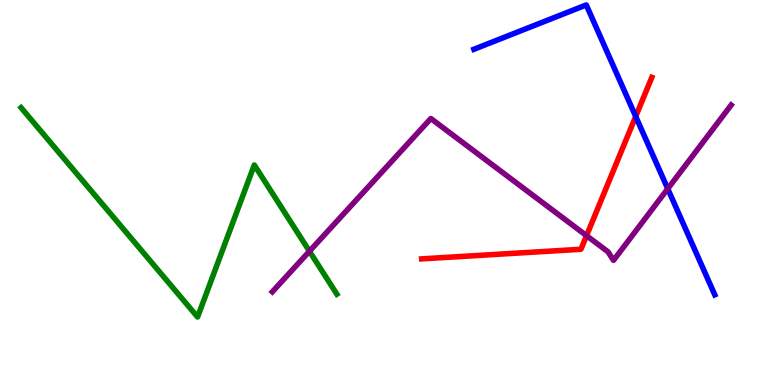[{'lines': ['blue', 'red'], 'intersections': [{'x': 8.2, 'y': 6.97}]}, {'lines': ['green', 'red'], 'intersections': []}, {'lines': ['purple', 'red'], 'intersections': [{'x': 7.57, 'y': 3.88}]}, {'lines': ['blue', 'green'], 'intersections': []}, {'lines': ['blue', 'purple'], 'intersections': [{'x': 8.62, 'y': 5.1}]}, {'lines': ['green', 'purple'], 'intersections': [{'x': 3.99, 'y': 3.47}]}]